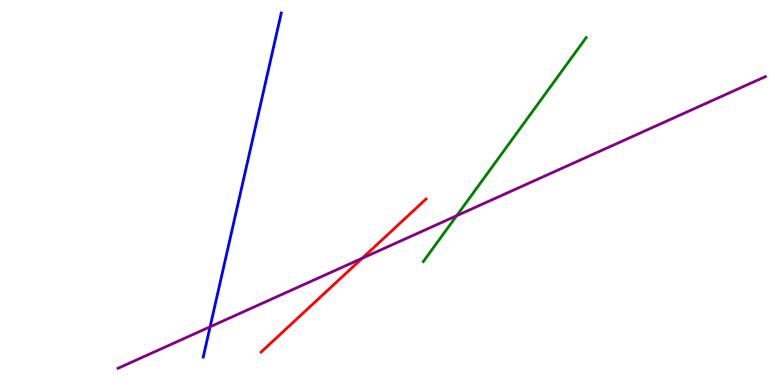[{'lines': ['blue', 'red'], 'intersections': []}, {'lines': ['green', 'red'], 'intersections': []}, {'lines': ['purple', 'red'], 'intersections': [{'x': 4.67, 'y': 3.29}]}, {'lines': ['blue', 'green'], 'intersections': []}, {'lines': ['blue', 'purple'], 'intersections': [{'x': 2.71, 'y': 1.51}]}, {'lines': ['green', 'purple'], 'intersections': [{'x': 5.89, 'y': 4.4}]}]